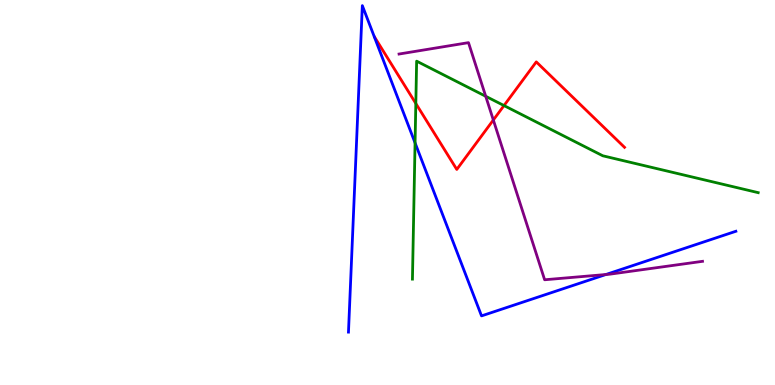[{'lines': ['blue', 'red'], 'intersections': []}, {'lines': ['green', 'red'], 'intersections': [{'x': 5.37, 'y': 7.31}, {'x': 6.5, 'y': 7.26}]}, {'lines': ['purple', 'red'], 'intersections': [{'x': 6.37, 'y': 6.88}]}, {'lines': ['blue', 'green'], 'intersections': [{'x': 5.36, 'y': 6.29}]}, {'lines': ['blue', 'purple'], 'intersections': [{'x': 7.82, 'y': 2.87}]}, {'lines': ['green', 'purple'], 'intersections': [{'x': 6.27, 'y': 7.5}]}]